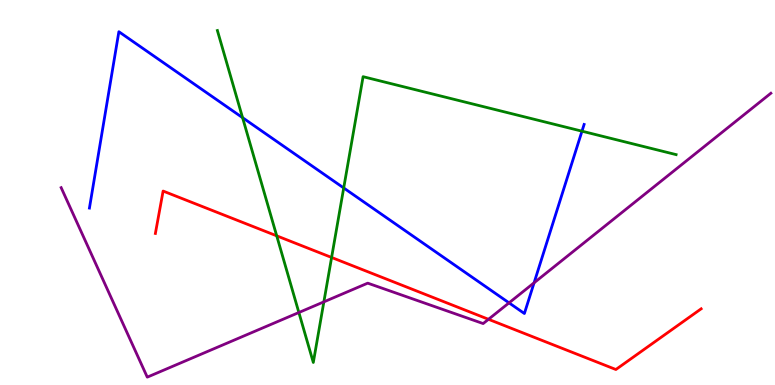[{'lines': ['blue', 'red'], 'intersections': []}, {'lines': ['green', 'red'], 'intersections': [{'x': 3.57, 'y': 3.87}, {'x': 4.28, 'y': 3.31}]}, {'lines': ['purple', 'red'], 'intersections': [{'x': 6.3, 'y': 1.71}]}, {'lines': ['blue', 'green'], 'intersections': [{'x': 3.13, 'y': 6.94}, {'x': 4.43, 'y': 5.12}, {'x': 7.51, 'y': 6.59}]}, {'lines': ['blue', 'purple'], 'intersections': [{'x': 6.57, 'y': 2.13}, {'x': 6.89, 'y': 2.65}]}, {'lines': ['green', 'purple'], 'intersections': [{'x': 3.86, 'y': 1.88}, {'x': 4.18, 'y': 2.16}]}]